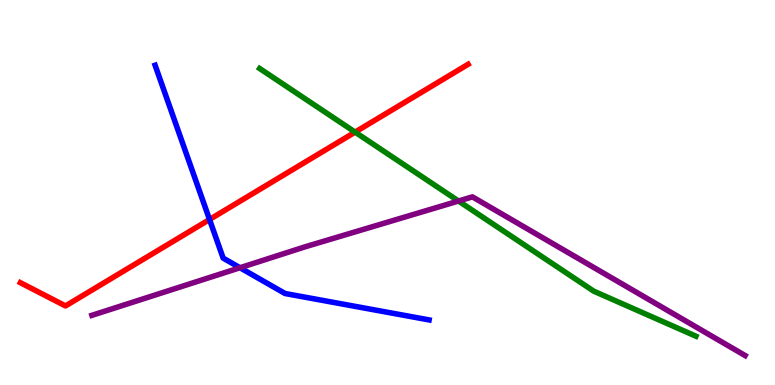[{'lines': ['blue', 'red'], 'intersections': [{'x': 2.7, 'y': 4.3}]}, {'lines': ['green', 'red'], 'intersections': [{'x': 4.58, 'y': 6.57}]}, {'lines': ['purple', 'red'], 'intersections': []}, {'lines': ['blue', 'green'], 'intersections': []}, {'lines': ['blue', 'purple'], 'intersections': [{'x': 3.1, 'y': 3.05}]}, {'lines': ['green', 'purple'], 'intersections': [{'x': 5.92, 'y': 4.78}]}]